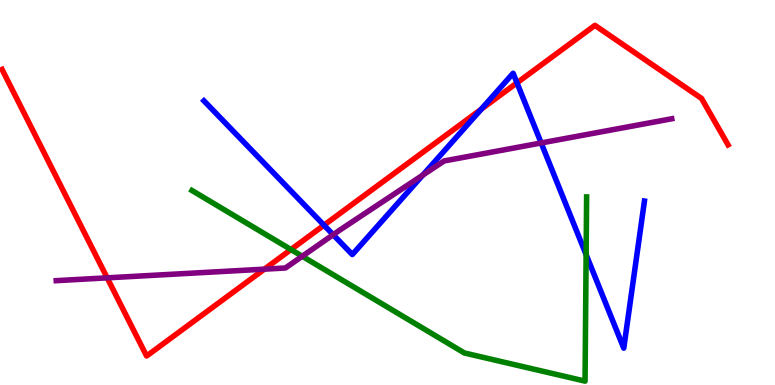[{'lines': ['blue', 'red'], 'intersections': [{'x': 4.18, 'y': 4.15}, {'x': 6.21, 'y': 7.16}, {'x': 6.67, 'y': 7.85}]}, {'lines': ['green', 'red'], 'intersections': [{'x': 3.75, 'y': 3.52}]}, {'lines': ['purple', 'red'], 'intersections': [{'x': 1.38, 'y': 2.78}, {'x': 3.41, 'y': 3.01}]}, {'lines': ['blue', 'green'], 'intersections': [{'x': 7.56, 'y': 3.39}]}, {'lines': ['blue', 'purple'], 'intersections': [{'x': 4.3, 'y': 3.9}, {'x': 5.46, 'y': 5.45}, {'x': 6.98, 'y': 6.29}]}, {'lines': ['green', 'purple'], 'intersections': [{'x': 3.9, 'y': 3.34}]}]